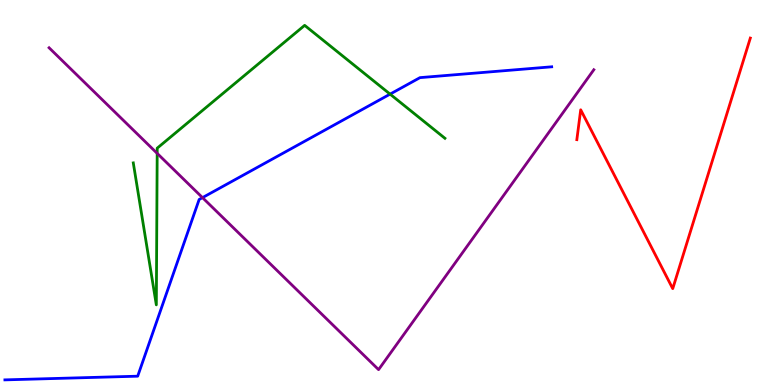[{'lines': ['blue', 'red'], 'intersections': []}, {'lines': ['green', 'red'], 'intersections': []}, {'lines': ['purple', 'red'], 'intersections': []}, {'lines': ['blue', 'green'], 'intersections': [{'x': 5.03, 'y': 7.56}]}, {'lines': ['blue', 'purple'], 'intersections': [{'x': 2.61, 'y': 4.87}]}, {'lines': ['green', 'purple'], 'intersections': [{'x': 2.03, 'y': 6.02}]}]